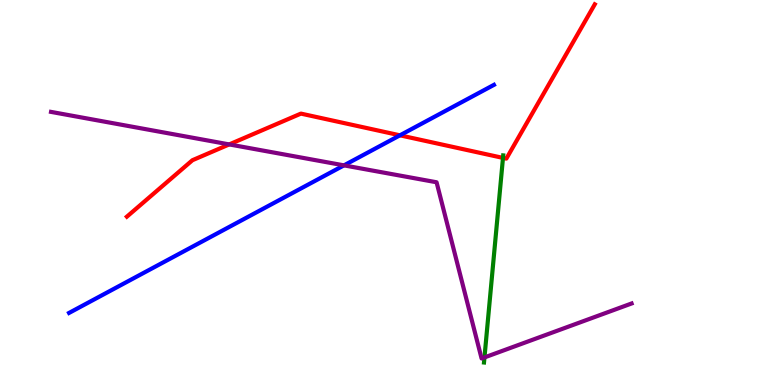[{'lines': ['blue', 'red'], 'intersections': [{'x': 5.16, 'y': 6.49}]}, {'lines': ['green', 'red'], 'intersections': [{'x': 6.49, 'y': 5.9}]}, {'lines': ['purple', 'red'], 'intersections': [{'x': 2.96, 'y': 6.25}]}, {'lines': ['blue', 'green'], 'intersections': []}, {'lines': ['blue', 'purple'], 'intersections': [{'x': 4.44, 'y': 5.7}]}, {'lines': ['green', 'purple'], 'intersections': [{'x': 6.25, 'y': 0.716}]}]